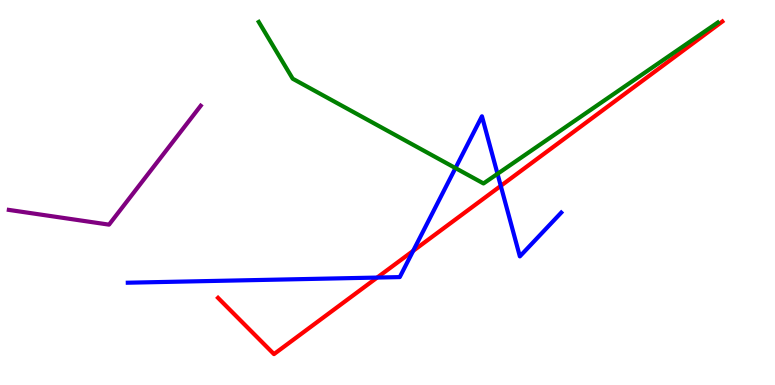[{'lines': ['blue', 'red'], 'intersections': [{'x': 4.87, 'y': 2.79}, {'x': 5.33, 'y': 3.48}, {'x': 6.46, 'y': 5.17}]}, {'lines': ['green', 'red'], 'intersections': []}, {'lines': ['purple', 'red'], 'intersections': []}, {'lines': ['blue', 'green'], 'intersections': [{'x': 5.88, 'y': 5.63}, {'x': 6.42, 'y': 5.48}]}, {'lines': ['blue', 'purple'], 'intersections': []}, {'lines': ['green', 'purple'], 'intersections': []}]